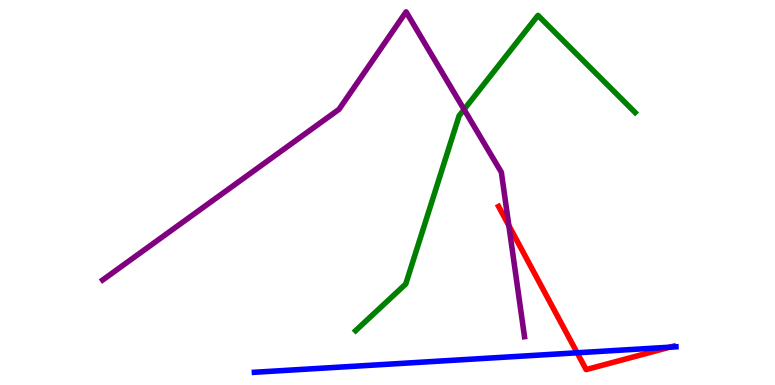[{'lines': ['blue', 'red'], 'intersections': [{'x': 7.45, 'y': 0.837}, {'x': 8.64, 'y': 0.982}]}, {'lines': ['green', 'red'], 'intersections': []}, {'lines': ['purple', 'red'], 'intersections': [{'x': 6.57, 'y': 4.14}]}, {'lines': ['blue', 'green'], 'intersections': []}, {'lines': ['blue', 'purple'], 'intersections': []}, {'lines': ['green', 'purple'], 'intersections': [{'x': 5.99, 'y': 7.16}]}]